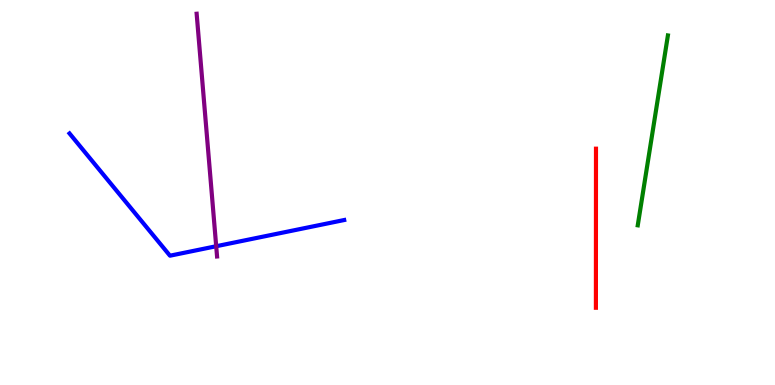[{'lines': ['blue', 'red'], 'intersections': []}, {'lines': ['green', 'red'], 'intersections': []}, {'lines': ['purple', 'red'], 'intersections': []}, {'lines': ['blue', 'green'], 'intersections': []}, {'lines': ['blue', 'purple'], 'intersections': [{'x': 2.79, 'y': 3.6}]}, {'lines': ['green', 'purple'], 'intersections': []}]